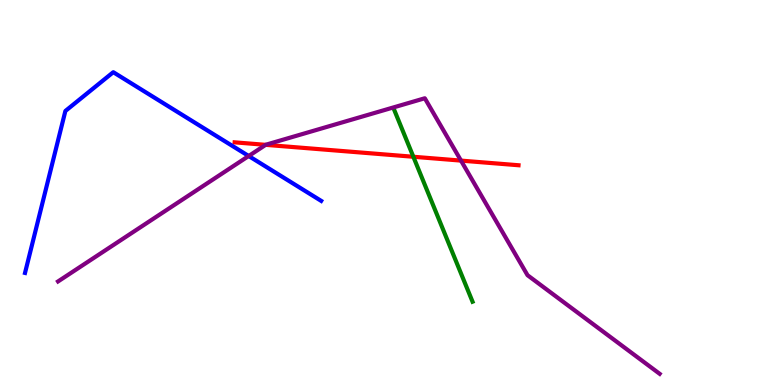[{'lines': ['blue', 'red'], 'intersections': []}, {'lines': ['green', 'red'], 'intersections': [{'x': 5.33, 'y': 5.93}]}, {'lines': ['purple', 'red'], 'intersections': [{'x': 3.43, 'y': 6.24}, {'x': 5.95, 'y': 5.83}]}, {'lines': ['blue', 'green'], 'intersections': []}, {'lines': ['blue', 'purple'], 'intersections': [{'x': 3.21, 'y': 5.95}]}, {'lines': ['green', 'purple'], 'intersections': []}]